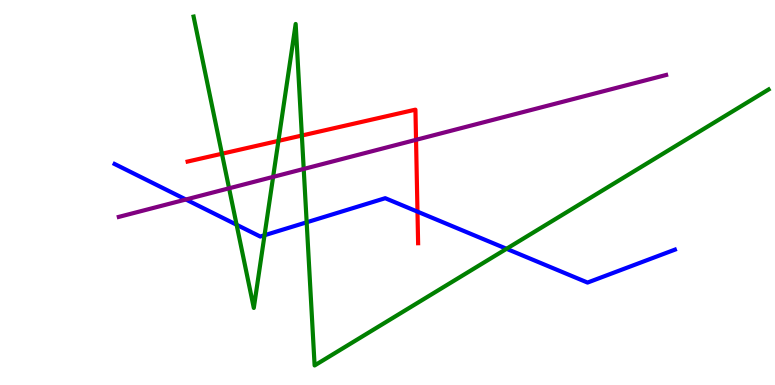[{'lines': ['blue', 'red'], 'intersections': [{'x': 5.39, 'y': 4.5}]}, {'lines': ['green', 'red'], 'intersections': [{'x': 2.86, 'y': 6.01}, {'x': 3.59, 'y': 6.34}, {'x': 3.89, 'y': 6.48}]}, {'lines': ['purple', 'red'], 'intersections': [{'x': 5.37, 'y': 6.37}]}, {'lines': ['blue', 'green'], 'intersections': [{'x': 3.05, 'y': 4.16}, {'x': 3.41, 'y': 3.89}, {'x': 3.96, 'y': 4.23}, {'x': 6.54, 'y': 3.54}]}, {'lines': ['blue', 'purple'], 'intersections': [{'x': 2.4, 'y': 4.82}]}, {'lines': ['green', 'purple'], 'intersections': [{'x': 2.96, 'y': 5.11}, {'x': 3.52, 'y': 5.41}, {'x': 3.92, 'y': 5.61}]}]